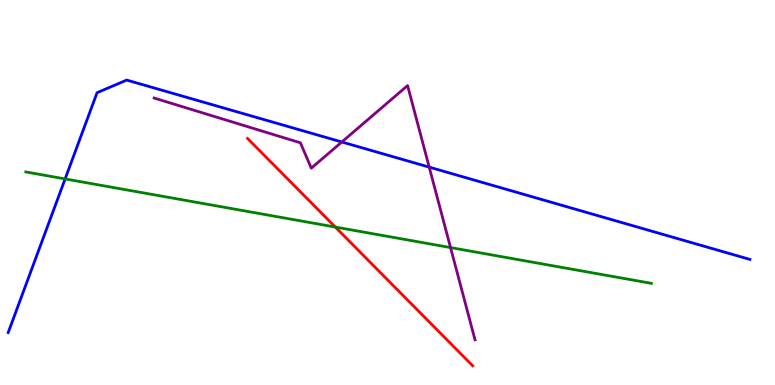[{'lines': ['blue', 'red'], 'intersections': []}, {'lines': ['green', 'red'], 'intersections': [{'x': 4.33, 'y': 4.1}]}, {'lines': ['purple', 'red'], 'intersections': []}, {'lines': ['blue', 'green'], 'intersections': [{'x': 0.84, 'y': 5.35}]}, {'lines': ['blue', 'purple'], 'intersections': [{'x': 4.41, 'y': 6.31}, {'x': 5.54, 'y': 5.66}]}, {'lines': ['green', 'purple'], 'intersections': [{'x': 5.81, 'y': 3.57}]}]